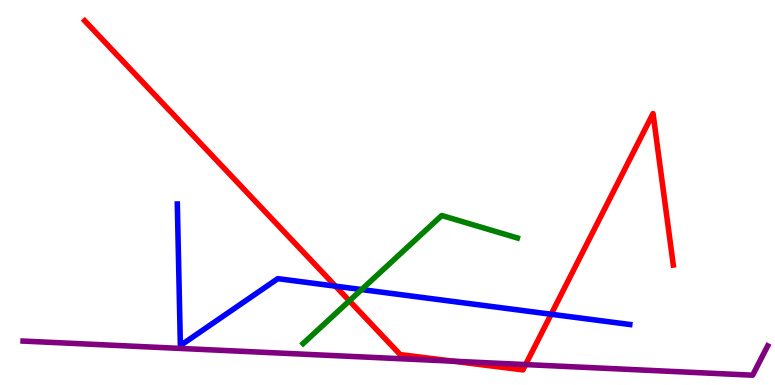[{'lines': ['blue', 'red'], 'intersections': [{'x': 4.33, 'y': 2.57}, {'x': 7.11, 'y': 1.84}]}, {'lines': ['green', 'red'], 'intersections': [{'x': 4.51, 'y': 2.19}]}, {'lines': ['purple', 'red'], 'intersections': [{'x': 5.85, 'y': 0.618}, {'x': 6.78, 'y': 0.53}]}, {'lines': ['blue', 'green'], 'intersections': [{'x': 4.67, 'y': 2.48}]}, {'lines': ['blue', 'purple'], 'intersections': []}, {'lines': ['green', 'purple'], 'intersections': []}]